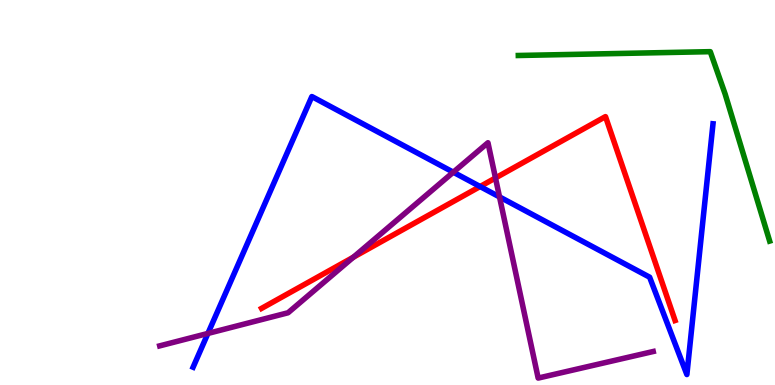[{'lines': ['blue', 'red'], 'intersections': [{'x': 6.19, 'y': 5.15}]}, {'lines': ['green', 'red'], 'intersections': []}, {'lines': ['purple', 'red'], 'intersections': [{'x': 4.56, 'y': 3.32}, {'x': 6.39, 'y': 5.38}]}, {'lines': ['blue', 'green'], 'intersections': []}, {'lines': ['blue', 'purple'], 'intersections': [{'x': 2.68, 'y': 1.34}, {'x': 5.85, 'y': 5.53}, {'x': 6.45, 'y': 4.89}]}, {'lines': ['green', 'purple'], 'intersections': []}]